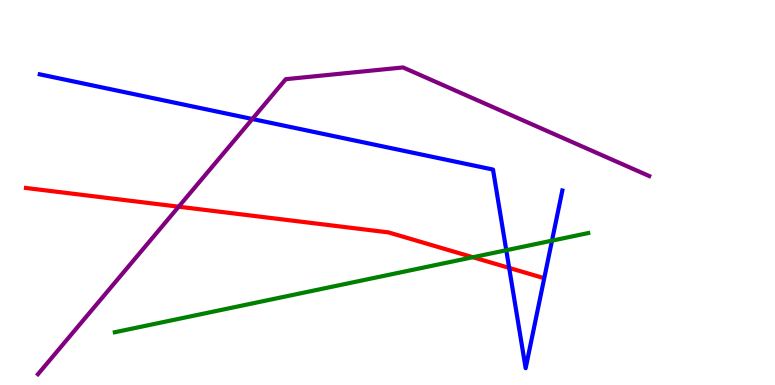[{'lines': ['blue', 'red'], 'intersections': [{'x': 6.57, 'y': 3.04}]}, {'lines': ['green', 'red'], 'intersections': [{'x': 6.1, 'y': 3.32}]}, {'lines': ['purple', 'red'], 'intersections': [{'x': 2.31, 'y': 4.63}]}, {'lines': ['blue', 'green'], 'intersections': [{'x': 6.53, 'y': 3.5}, {'x': 7.12, 'y': 3.75}]}, {'lines': ['blue', 'purple'], 'intersections': [{'x': 3.26, 'y': 6.91}]}, {'lines': ['green', 'purple'], 'intersections': []}]